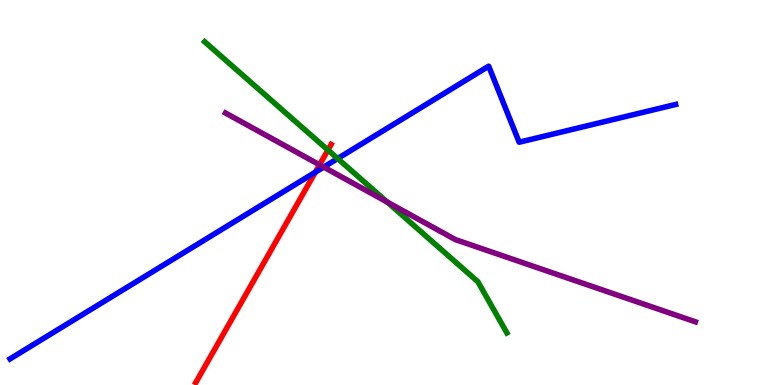[{'lines': ['blue', 'red'], 'intersections': [{'x': 4.07, 'y': 5.53}]}, {'lines': ['green', 'red'], 'intersections': [{'x': 4.23, 'y': 6.1}]}, {'lines': ['purple', 'red'], 'intersections': [{'x': 4.12, 'y': 5.72}]}, {'lines': ['blue', 'green'], 'intersections': [{'x': 4.36, 'y': 5.88}]}, {'lines': ['blue', 'purple'], 'intersections': [{'x': 4.18, 'y': 5.66}]}, {'lines': ['green', 'purple'], 'intersections': [{'x': 5.0, 'y': 4.75}]}]